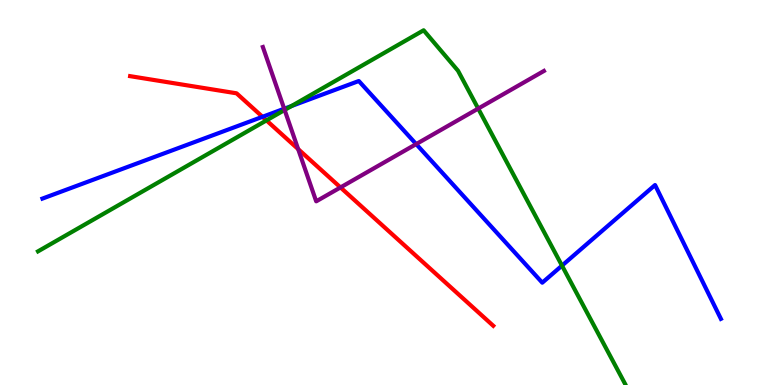[{'lines': ['blue', 'red'], 'intersections': [{'x': 3.39, 'y': 6.97}]}, {'lines': ['green', 'red'], 'intersections': [{'x': 3.44, 'y': 6.87}]}, {'lines': ['purple', 'red'], 'intersections': [{'x': 3.85, 'y': 6.13}, {'x': 4.39, 'y': 5.13}]}, {'lines': ['blue', 'green'], 'intersections': [{'x': 3.76, 'y': 7.25}, {'x': 7.25, 'y': 3.1}]}, {'lines': ['blue', 'purple'], 'intersections': [{'x': 3.67, 'y': 7.18}, {'x': 5.37, 'y': 6.26}]}, {'lines': ['green', 'purple'], 'intersections': [{'x': 3.67, 'y': 7.14}, {'x': 6.17, 'y': 7.18}]}]